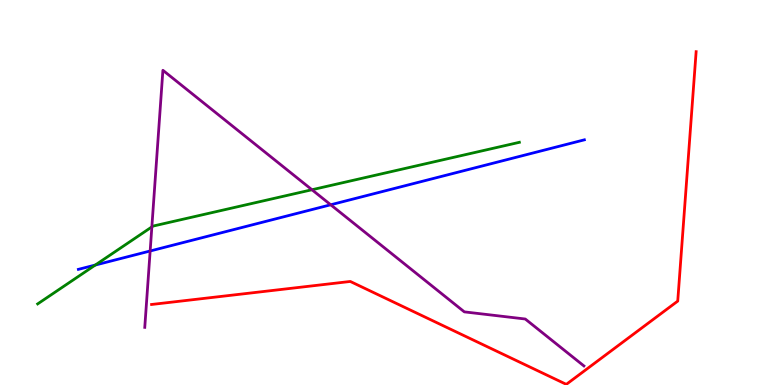[{'lines': ['blue', 'red'], 'intersections': []}, {'lines': ['green', 'red'], 'intersections': []}, {'lines': ['purple', 'red'], 'intersections': []}, {'lines': ['blue', 'green'], 'intersections': [{'x': 1.23, 'y': 3.12}]}, {'lines': ['blue', 'purple'], 'intersections': [{'x': 1.94, 'y': 3.48}, {'x': 4.27, 'y': 4.68}]}, {'lines': ['green', 'purple'], 'intersections': [{'x': 1.96, 'y': 4.11}, {'x': 4.03, 'y': 5.07}]}]